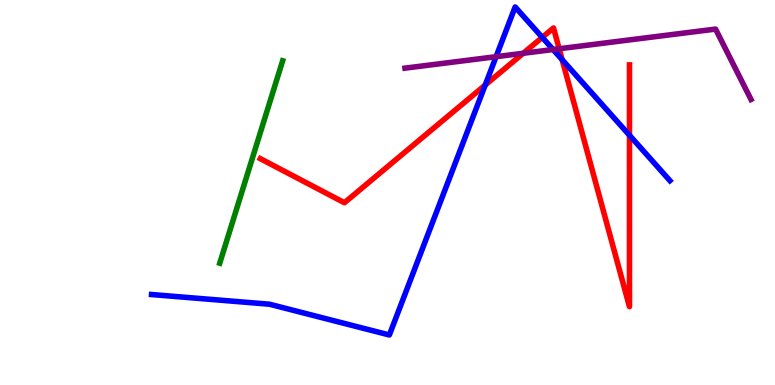[{'lines': ['blue', 'red'], 'intersections': [{'x': 6.26, 'y': 7.79}, {'x': 7.0, 'y': 9.03}, {'x': 7.25, 'y': 8.45}, {'x': 8.12, 'y': 6.49}]}, {'lines': ['green', 'red'], 'intersections': []}, {'lines': ['purple', 'red'], 'intersections': [{'x': 6.75, 'y': 8.62}, {'x': 7.22, 'y': 8.73}]}, {'lines': ['blue', 'green'], 'intersections': []}, {'lines': ['blue', 'purple'], 'intersections': [{'x': 6.4, 'y': 8.53}, {'x': 7.14, 'y': 8.71}]}, {'lines': ['green', 'purple'], 'intersections': []}]